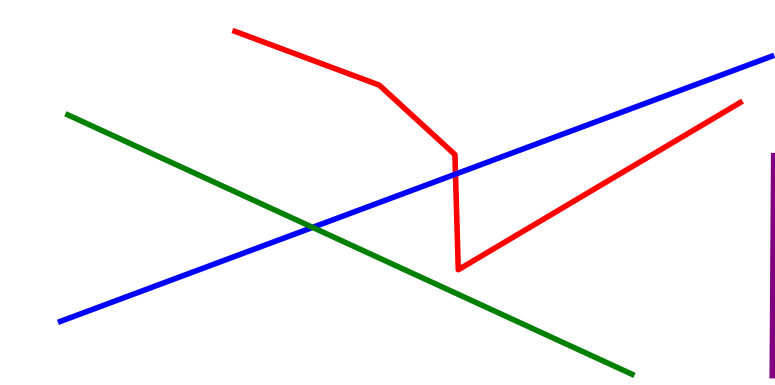[{'lines': ['blue', 'red'], 'intersections': [{'x': 5.88, 'y': 5.48}]}, {'lines': ['green', 'red'], 'intersections': []}, {'lines': ['purple', 'red'], 'intersections': []}, {'lines': ['blue', 'green'], 'intersections': [{'x': 4.03, 'y': 4.09}]}, {'lines': ['blue', 'purple'], 'intersections': []}, {'lines': ['green', 'purple'], 'intersections': []}]